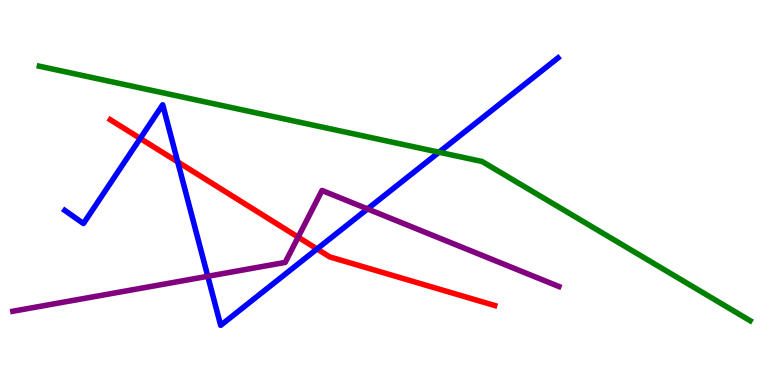[{'lines': ['blue', 'red'], 'intersections': [{'x': 1.81, 'y': 6.4}, {'x': 2.29, 'y': 5.8}, {'x': 4.09, 'y': 3.53}]}, {'lines': ['green', 'red'], 'intersections': []}, {'lines': ['purple', 'red'], 'intersections': [{'x': 3.85, 'y': 3.84}]}, {'lines': ['blue', 'green'], 'intersections': [{'x': 5.66, 'y': 6.05}]}, {'lines': ['blue', 'purple'], 'intersections': [{'x': 2.68, 'y': 2.82}, {'x': 4.74, 'y': 4.57}]}, {'lines': ['green', 'purple'], 'intersections': []}]